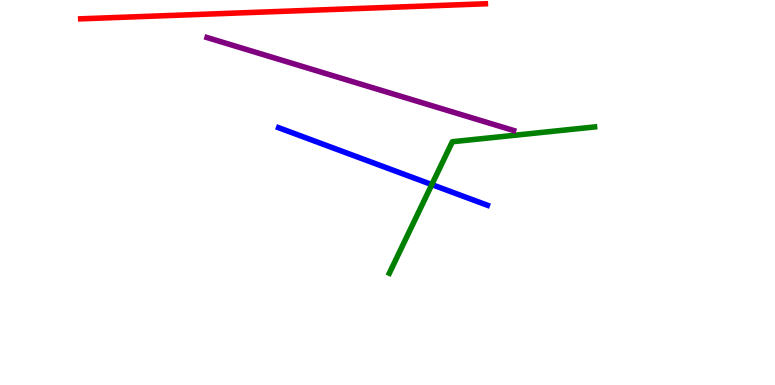[{'lines': ['blue', 'red'], 'intersections': []}, {'lines': ['green', 'red'], 'intersections': []}, {'lines': ['purple', 'red'], 'intersections': []}, {'lines': ['blue', 'green'], 'intersections': [{'x': 5.57, 'y': 5.21}]}, {'lines': ['blue', 'purple'], 'intersections': []}, {'lines': ['green', 'purple'], 'intersections': []}]